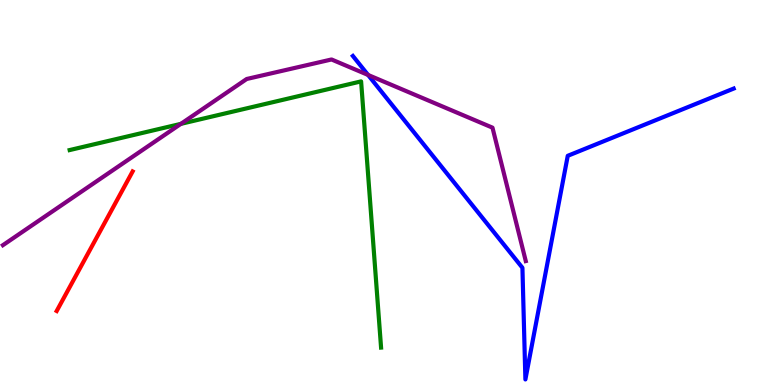[{'lines': ['blue', 'red'], 'intersections': []}, {'lines': ['green', 'red'], 'intersections': []}, {'lines': ['purple', 'red'], 'intersections': []}, {'lines': ['blue', 'green'], 'intersections': []}, {'lines': ['blue', 'purple'], 'intersections': [{'x': 4.75, 'y': 8.05}]}, {'lines': ['green', 'purple'], 'intersections': [{'x': 2.33, 'y': 6.78}]}]